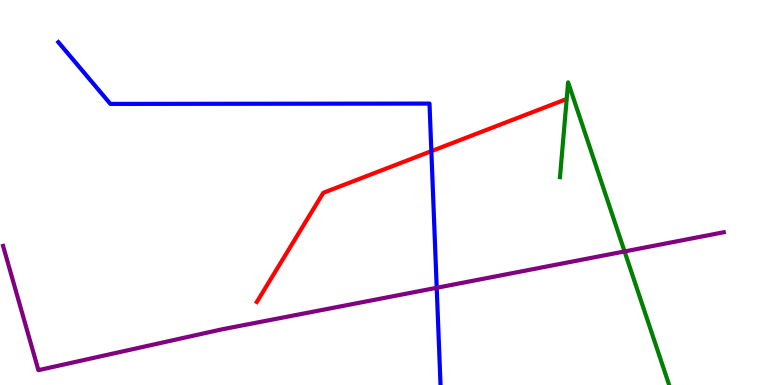[{'lines': ['blue', 'red'], 'intersections': [{'x': 5.57, 'y': 6.07}]}, {'lines': ['green', 'red'], 'intersections': []}, {'lines': ['purple', 'red'], 'intersections': []}, {'lines': ['blue', 'green'], 'intersections': []}, {'lines': ['blue', 'purple'], 'intersections': [{'x': 5.64, 'y': 2.52}]}, {'lines': ['green', 'purple'], 'intersections': [{'x': 8.06, 'y': 3.47}]}]